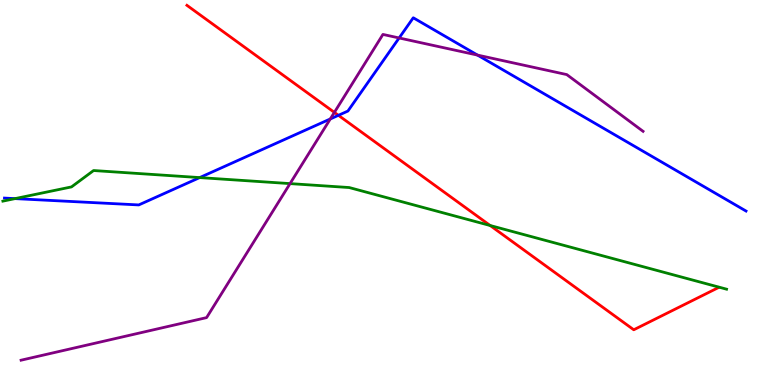[{'lines': ['blue', 'red'], 'intersections': [{'x': 4.37, 'y': 7.0}]}, {'lines': ['green', 'red'], 'intersections': [{'x': 6.32, 'y': 4.14}]}, {'lines': ['purple', 'red'], 'intersections': [{'x': 4.31, 'y': 7.08}]}, {'lines': ['blue', 'green'], 'intersections': [{'x': 0.194, 'y': 4.84}, {'x': 2.58, 'y': 5.39}]}, {'lines': ['blue', 'purple'], 'intersections': [{'x': 4.26, 'y': 6.91}, {'x': 5.15, 'y': 9.01}, {'x': 6.16, 'y': 8.57}]}, {'lines': ['green', 'purple'], 'intersections': [{'x': 3.74, 'y': 5.23}]}]